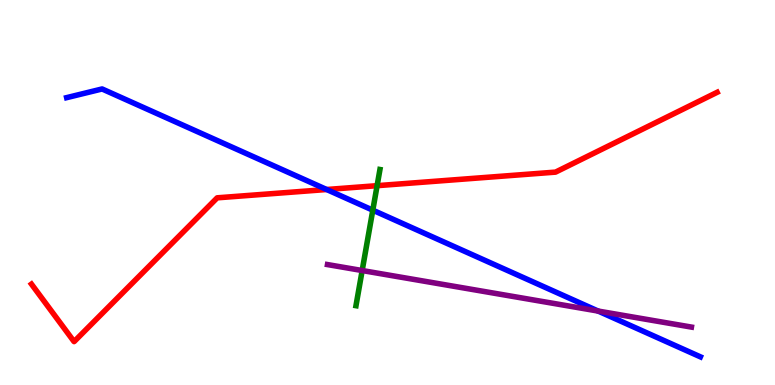[{'lines': ['blue', 'red'], 'intersections': [{'x': 4.21, 'y': 5.08}]}, {'lines': ['green', 'red'], 'intersections': [{'x': 4.87, 'y': 5.18}]}, {'lines': ['purple', 'red'], 'intersections': []}, {'lines': ['blue', 'green'], 'intersections': [{'x': 4.81, 'y': 4.54}]}, {'lines': ['blue', 'purple'], 'intersections': [{'x': 7.72, 'y': 1.92}]}, {'lines': ['green', 'purple'], 'intersections': [{'x': 4.67, 'y': 2.97}]}]